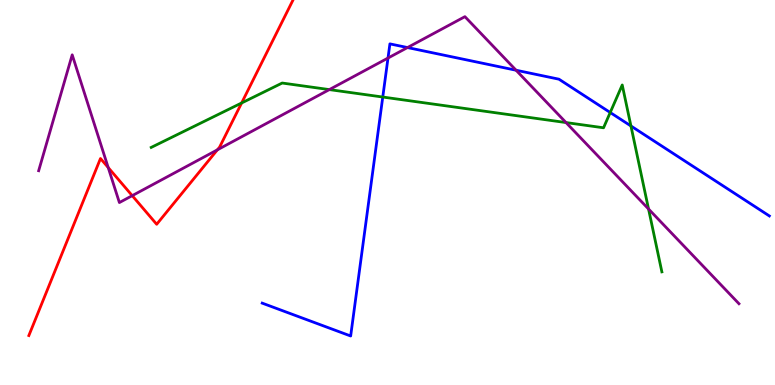[{'lines': ['blue', 'red'], 'intersections': []}, {'lines': ['green', 'red'], 'intersections': [{'x': 3.12, 'y': 7.33}]}, {'lines': ['purple', 'red'], 'intersections': [{'x': 1.4, 'y': 5.65}, {'x': 1.71, 'y': 4.92}, {'x': 2.8, 'y': 6.11}]}, {'lines': ['blue', 'green'], 'intersections': [{'x': 4.94, 'y': 7.48}, {'x': 7.87, 'y': 7.08}, {'x': 8.14, 'y': 6.73}]}, {'lines': ['blue', 'purple'], 'intersections': [{'x': 5.01, 'y': 8.49}, {'x': 5.26, 'y': 8.76}, {'x': 6.66, 'y': 8.18}]}, {'lines': ['green', 'purple'], 'intersections': [{'x': 4.25, 'y': 7.67}, {'x': 7.3, 'y': 6.82}, {'x': 8.37, 'y': 4.57}]}]